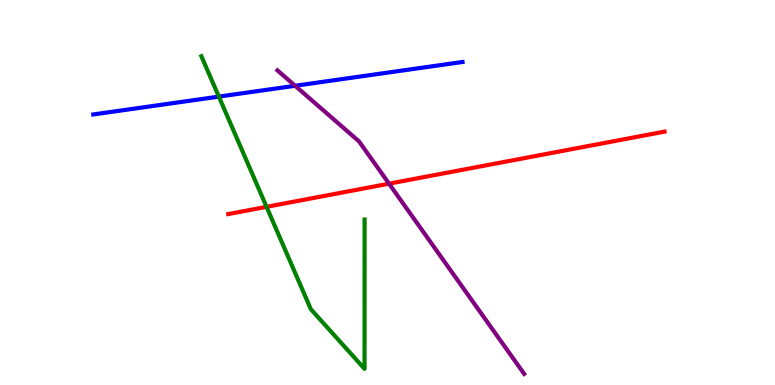[{'lines': ['blue', 'red'], 'intersections': []}, {'lines': ['green', 'red'], 'intersections': [{'x': 3.44, 'y': 4.63}]}, {'lines': ['purple', 'red'], 'intersections': [{'x': 5.02, 'y': 5.23}]}, {'lines': ['blue', 'green'], 'intersections': [{'x': 2.82, 'y': 7.49}]}, {'lines': ['blue', 'purple'], 'intersections': [{'x': 3.81, 'y': 7.77}]}, {'lines': ['green', 'purple'], 'intersections': []}]